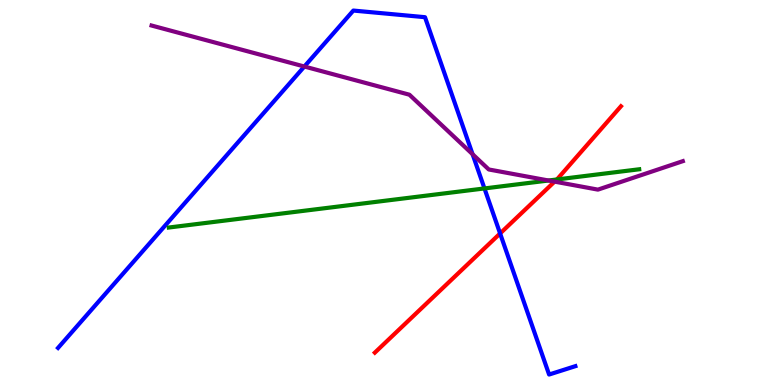[{'lines': ['blue', 'red'], 'intersections': [{'x': 6.45, 'y': 3.94}]}, {'lines': ['green', 'red'], 'intersections': [{'x': 7.19, 'y': 5.34}]}, {'lines': ['purple', 'red'], 'intersections': [{'x': 7.16, 'y': 5.28}]}, {'lines': ['blue', 'green'], 'intersections': [{'x': 6.25, 'y': 5.11}]}, {'lines': ['blue', 'purple'], 'intersections': [{'x': 3.93, 'y': 8.27}, {'x': 6.1, 'y': 5.99}]}, {'lines': ['green', 'purple'], 'intersections': [{'x': 7.08, 'y': 5.31}]}]